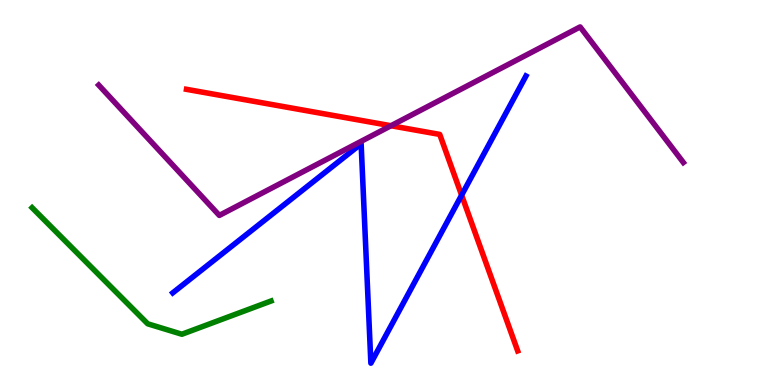[{'lines': ['blue', 'red'], 'intersections': [{'x': 5.96, 'y': 4.93}]}, {'lines': ['green', 'red'], 'intersections': []}, {'lines': ['purple', 'red'], 'intersections': [{'x': 5.05, 'y': 6.73}]}, {'lines': ['blue', 'green'], 'intersections': []}, {'lines': ['blue', 'purple'], 'intersections': []}, {'lines': ['green', 'purple'], 'intersections': []}]